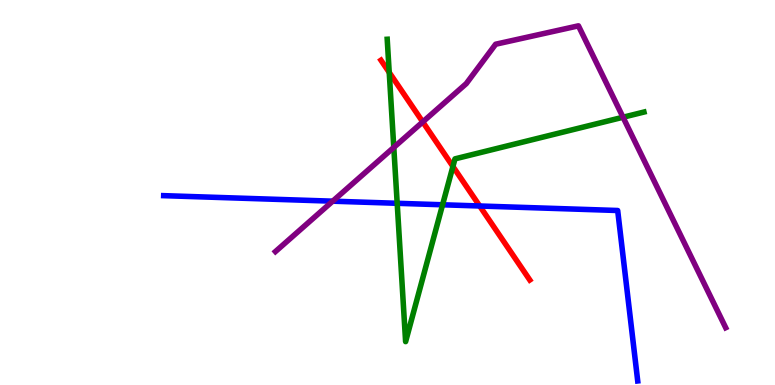[{'lines': ['blue', 'red'], 'intersections': [{'x': 6.19, 'y': 4.65}]}, {'lines': ['green', 'red'], 'intersections': [{'x': 5.02, 'y': 8.12}, {'x': 5.84, 'y': 5.68}]}, {'lines': ['purple', 'red'], 'intersections': [{'x': 5.45, 'y': 6.83}]}, {'lines': ['blue', 'green'], 'intersections': [{'x': 5.13, 'y': 4.72}, {'x': 5.71, 'y': 4.68}]}, {'lines': ['blue', 'purple'], 'intersections': [{'x': 4.29, 'y': 4.77}]}, {'lines': ['green', 'purple'], 'intersections': [{'x': 5.08, 'y': 6.17}, {'x': 8.04, 'y': 6.95}]}]